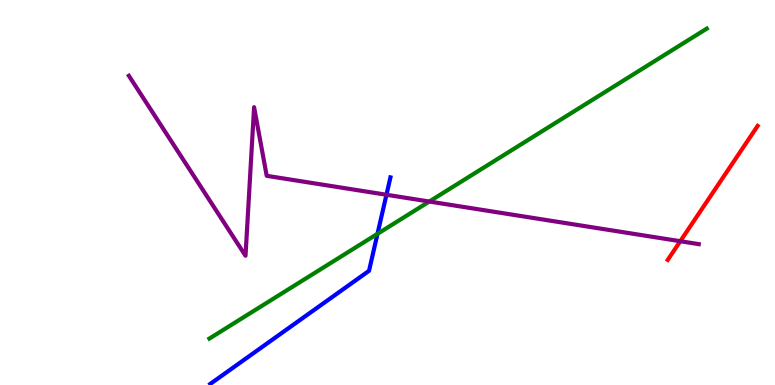[{'lines': ['blue', 'red'], 'intersections': []}, {'lines': ['green', 'red'], 'intersections': []}, {'lines': ['purple', 'red'], 'intersections': [{'x': 8.78, 'y': 3.73}]}, {'lines': ['blue', 'green'], 'intersections': [{'x': 4.87, 'y': 3.93}]}, {'lines': ['blue', 'purple'], 'intersections': [{'x': 4.99, 'y': 4.94}]}, {'lines': ['green', 'purple'], 'intersections': [{'x': 5.54, 'y': 4.77}]}]